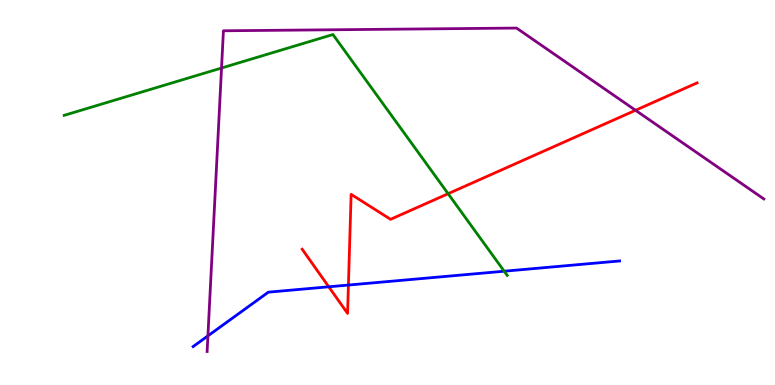[{'lines': ['blue', 'red'], 'intersections': [{'x': 4.24, 'y': 2.55}, {'x': 4.5, 'y': 2.6}]}, {'lines': ['green', 'red'], 'intersections': [{'x': 5.78, 'y': 4.97}]}, {'lines': ['purple', 'red'], 'intersections': [{'x': 8.2, 'y': 7.14}]}, {'lines': ['blue', 'green'], 'intersections': [{'x': 6.51, 'y': 2.96}]}, {'lines': ['blue', 'purple'], 'intersections': [{'x': 2.68, 'y': 1.28}]}, {'lines': ['green', 'purple'], 'intersections': [{'x': 2.86, 'y': 8.23}]}]